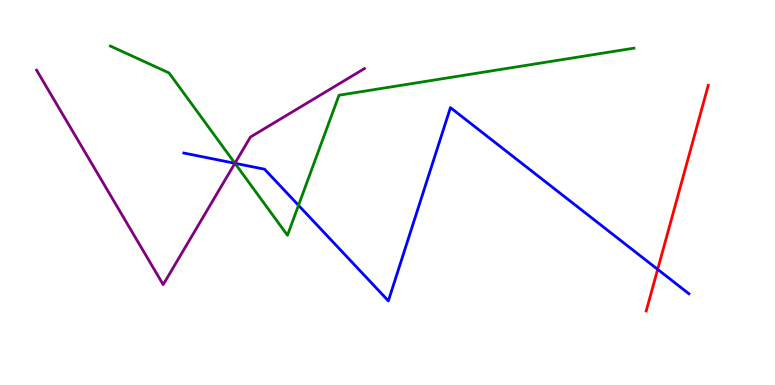[{'lines': ['blue', 'red'], 'intersections': [{'x': 8.49, 'y': 3.0}]}, {'lines': ['green', 'red'], 'intersections': []}, {'lines': ['purple', 'red'], 'intersections': []}, {'lines': ['blue', 'green'], 'intersections': [{'x': 3.03, 'y': 5.76}, {'x': 3.85, 'y': 4.67}]}, {'lines': ['blue', 'purple'], 'intersections': [{'x': 3.03, 'y': 5.76}]}, {'lines': ['green', 'purple'], 'intersections': [{'x': 3.03, 'y': 5.76}]}]